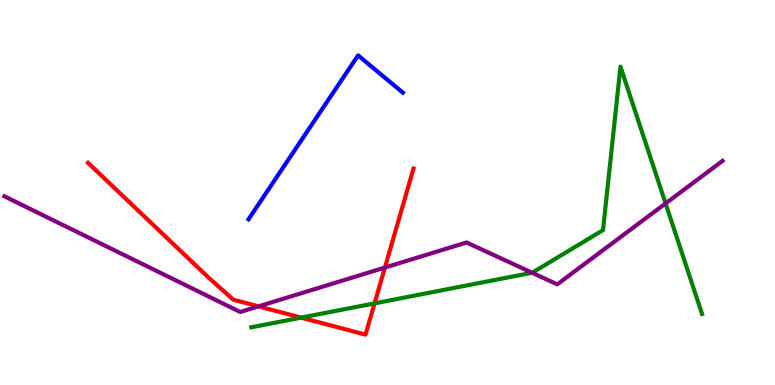[{'lines': ['blue', 'red'], 'intersections': []}, {'lines': ['green', 'red'], 'intersections': [{'x': 3.89, 'y': 1.75}, {'x': 4.83, 'y': 2.12}]}, {'lines': ['purple', 'red'], 'intersections': [{'x': 3.34, 'y': 2.04}, {'x': 4.97, 'y': 3.05}]}, {'lines': ['blue', 'green'], 'intersections': []}, {'lines': ['blue', 'purple'], 'intersections': []}, {'lines': ['green', 'purple'], 'intersections': [{'x': 6.87, 'y': 2.92}, {'x': 8.59, 'y': 4.72}]}]